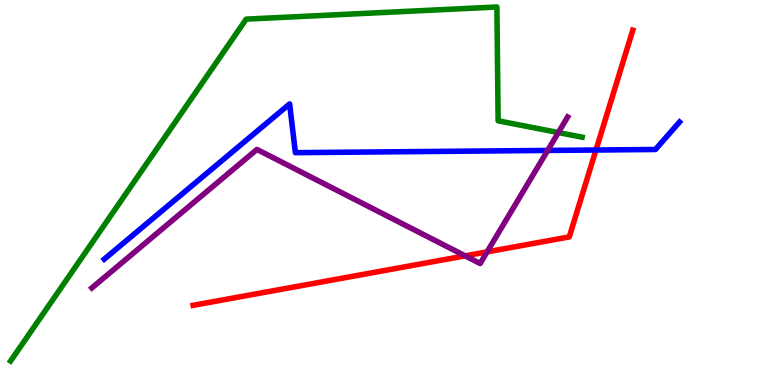[{'lines': ['blue', 'red'], 'intersections': [{'x': 7.69, 'y': 6.1}]}, {'lines': ['green', 'red'], 'intersections': []}, {'lines': ['purple', 'red'], 'intersections': [{'x': 6.0, 'y': 3.35}, {'x': 6.29, 'y': 3.46}]}, {'lines': ['blue', 'green'], 'intersections': []}, {'lines': ['blue', 'purple'], 'intersections': [{'x': 7.07, 'y': 6.09}]}, {'lines': ['green', 'purple'], 'intersections': [{'x': 7.2, 'y': 6.56}]}]